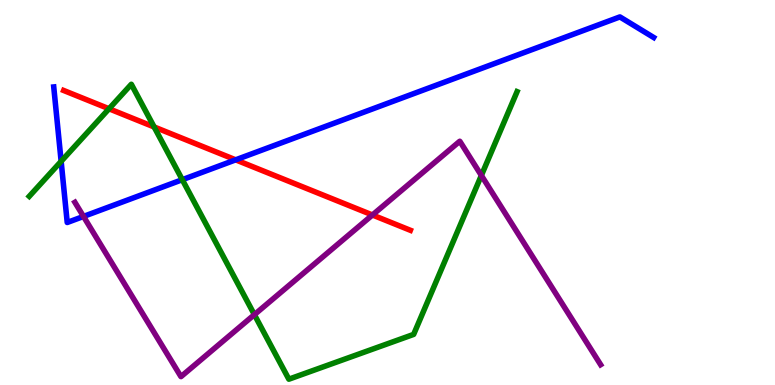[{'lines': ['blue', 'red'], 'intersections': [{'x': 3.04, 'y': 5.85}]}, {'lines': ['green', 'red'], 'intersections': [{'x': 1.41, 'y': 7.17}, {'x': 1.99, 'y': 6.7}]}, {'lines': ['purple', 'red'], 'intersections': [{'x': 4.81, 'y': 4.42}]}, {'lines': ['blue', 'green'], 'intersections': [{'x': 0.789, 'y': 5.81}, {'x': 2.35, 'y': 5.33}]}, {'lines': ['blue', 'purple'], 'intersections': [{'x': 1.08, 'y': 4.38}]}, {'lines': ['green', 'purple'], 'intersections': [{'x': 3.28, 'y': 1.83}, {'x': 6.21, 'y': 5.44}]}]